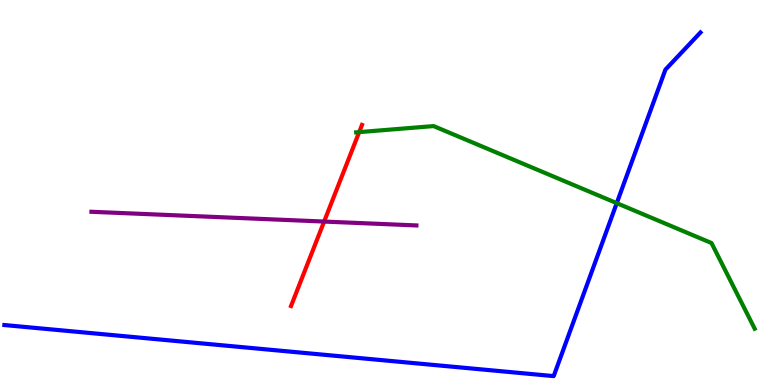[{'lines': ['blue', 'red'], 'intersections': []}, {'lines': ['green', 'red'], 'intersections': [{'x': 4.63, 'y': 6.57}]}, {'lines': ['purple', 'red'], 'intersections': [{'x': 4.18, 'y': 4.25}]}, {'lines': ['blue', 'green'], 'intersections': [{'x': 7.96, 'y': 4.72}]}, {'lines': ['blue', 'purple'], 'intersections': []}, {'lines': ['green', 'purple'], 'intersections': []}]